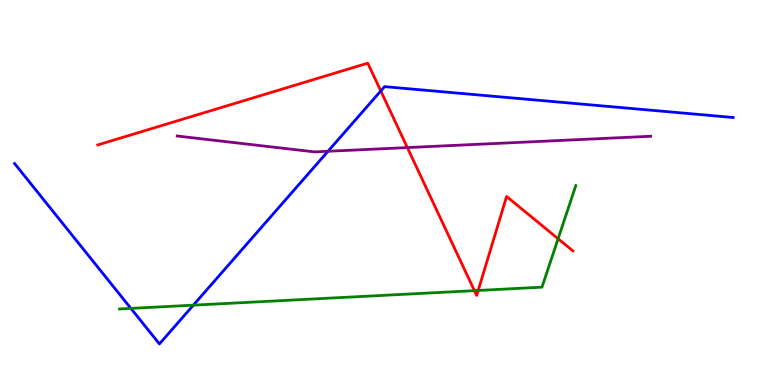[{'lines': ['blue', 'red'], 'intersections': [{'x': 4.91, 'y': 7.64}]}, {'lines': ['green', 'red'], 'intersections': [{'x': 6.12, 'y': 2.45}, {'x': 6.17, 'y': 2.46}, {'x': 7.2, 'y': 3.8}]}, {'lines': ['purple', 'red'], 'intersections': [{'x': 5.26, 'y': 6.17}]}, {'lines': ['blue', 'green'], 'intersections': [{'x': 1.69, 'y': 1.99}, {'x': 2.49, 'y': 2.07}]}, {'lines': ['blue', 'purple'], 'intersections': [{'x': 4.23, 'y': 6.07}]}, {'lines': ['green', 'purple'], 'intersections': []}]